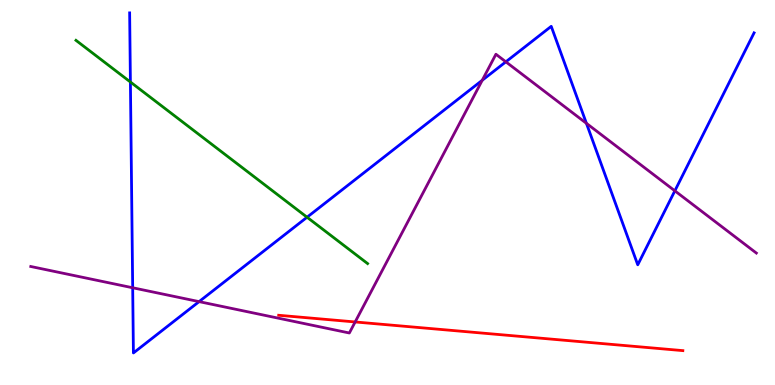[{'lines': ['blue', 'red'], 'intersections': []}, {'lines': ['green', 'red'], 'intersections': []}, {'lines': ['purple', 'red'], 'intersections': [{'x': 4.58, 'y': 1.64}]}, {'lines': ['blue', 'green'], 'intersections': [{'x': 1.68, 'y': 7.87}, {'x': 3.96, 'y': 4.36}]}, {'lines': ['blue', 'purple'], 'intersections': [{'x': 1.71, 'y': 2.53}, {'x': 2.57, 'y': 2.17}, {'x': 6.22, 'y': 7.91}, {'x': 6.53, 'y': 8.39}, {'x': 7.57, 'y': 6.8}, {'x': 8.71, 'y': 5.04}]}, {'lines': ['green', 'purple'], 'intersections': []}]